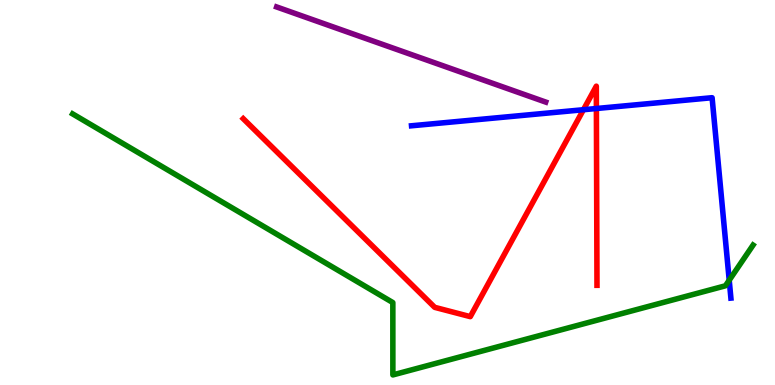[{'lines': ['blue', 'red'], 'intersections': [{'x': 7.53, 'y': 7.15}, {'x': 7.7, 'y': 7.18}]}, {'lines': ['green', 'red'], 'intersections': []}, {'lines': ['purple', 'red'], 'intersections': []}, {'lines': ['blue', 'green'], 'intersections': [{'x': 9.41, 'y': 2.72}]}, {'lines': ['blue', 'purple'], 'intersections': []}, {'lines': ['green', 'purple'], 'intersections': []}]